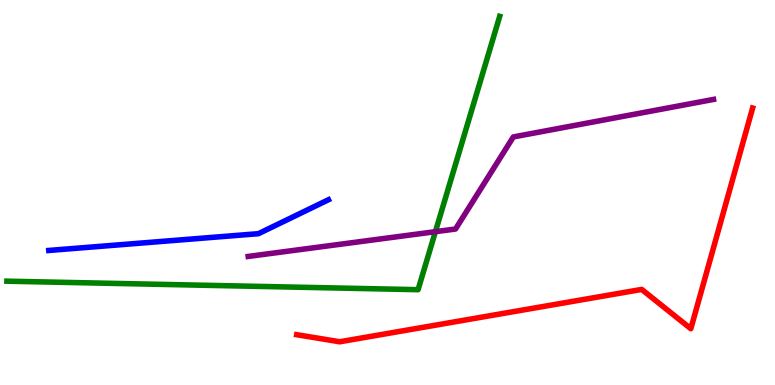[{'lines': ['blue', 'red'], 'intersections': []}, {'lines': ['green', 'red'], 'intersections': []}, {'lines': ['purple', 'red'], 'intersections': []}, {'lines': ['blue', 'green'], 'intersections': []}, {'lines': ['blue', 'purple'], 'intersections': []}, {'lines': ['green', 'purple'], 'intersections': [{'x': 5.62, 'y': 3.98}]}]